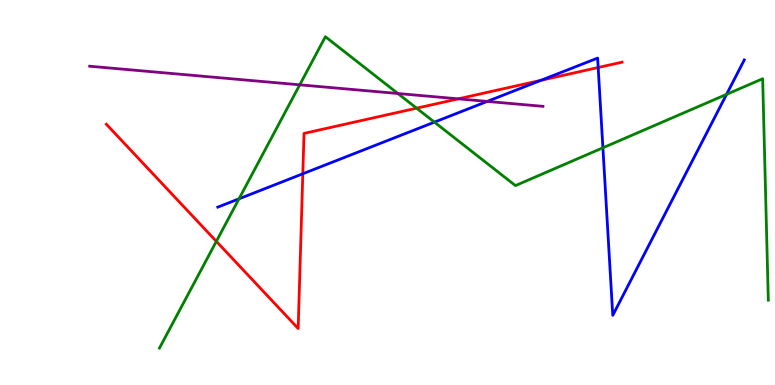[{'lines': ['blue', 'red'], 'intersections': [{'x': 3.91, 'y': 5.49}, {'x': 6.98, 'y': 7.91}, {'x': 7.72, 'y': 8.25}]}, {'lines': ['green', 'red'], 'intersections': [{'x': 2.79, 'y': 3.73}, {'x': 5.38, 'y': 7.19}]}, {'lines': ['purple', 'red'], 'intersections': [{'x': 5.91, 'y': 7.43}]}, {'lines': ['blue', 'green'], 'intersections': [{'x': 3.08, 'y': 4.84}, {'x': 5.61, 'y': 6.83}, {'x': 7.78, 'y': 6.16}, {'x': 9.37, 'y': 7.55}]}, {'lines': ['blue', 'purple'], 'intersections': [{'x': 6.29, 'y': 7.37}]}, {'lines': ['green', 'purple'], 'intersections': [{'x': 3.87, 'y': 7.8}, {'x': 5.13, 'y': 7.57}]}]